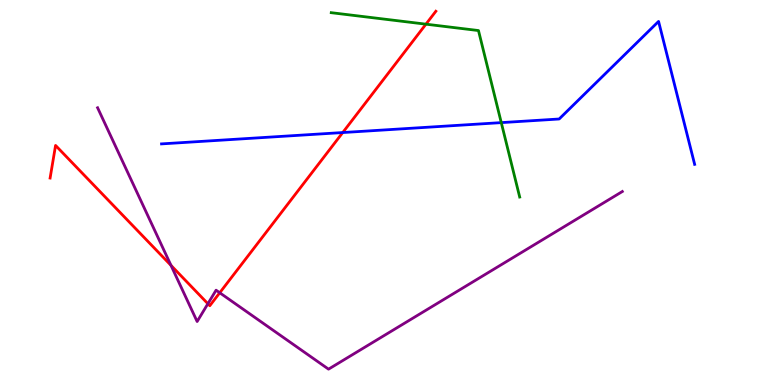[{'lines': ['blue', 'red'], 'intersections': [{'x': 4.42, 'y': 6.56}]}, {'lines': ['green', 'red'], 'intersections': [{'x': 5.5, 'y': 9.37}]}, {'lines': ['purple', 'red'], 'intersections': [{'x': 2.21, 'y': 3.11}, {'x': 2.68, 'y': 2.11}, {'x': 2.84, 'y': 2.4}]}, {'lines': ['blue', 'green'], 'intersections': [{'x': 6.47, 'y': 6.82}]}, {'lines': ['blue', 'purple'], 'intersections': []}, {'lines': ['green', 'purple'], 'intersections': []}]